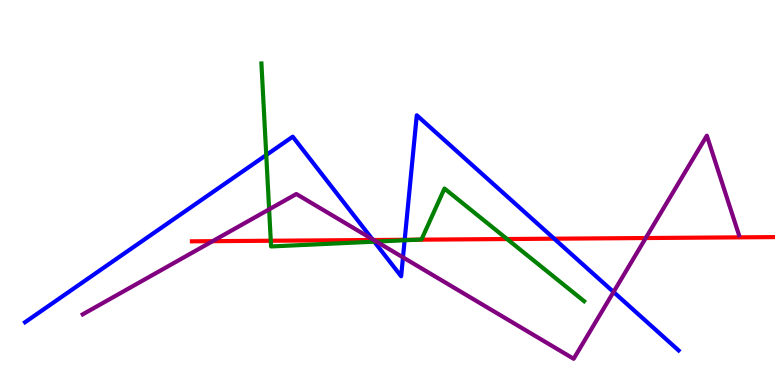[{'lines': ['blue', 'red'], 'intersections': [{'x': 4.81, 'y': 3.77}, {'x': 5.22, 'y': 3.77}, {'x': 7.15, 'y': 3.8}]}, {'lines': ['green', 'red'], 'intersections': [{'x': 3.49, 'y': 3.75}, {'x': 5.39, 'y': 3.77}, {'x': 6.54, 'y': 3.79}]}, {'lines': ['purple', 'red'], 'intersections': [{'x': 2.74, 'y': 3.74}, {'x': 4.82, 'y': 3.77}, {'x': 8.33, 'y': 3.82}]}, {'lines': ['blue', 'green'], 'intersections': [{'x': 3.44, 'y': 5.97}, {'x': 4.83, 'y': 3.72}, {'x': 5.22, 'y': 3.76}]}, {'lines': ['blue', 'purple'], 'intersections': [{'x': 4.8, 'y': 3.79}, {'x': 5.2, 'y': 3.32}, {'x': 7.92, 'y': 2.42}]}, {'lines': ['green', 'purple'], 'intersections': [{'x': 3.47, 'y': 4.56}, {'x': 4.86, 'y': 3.73}]}]